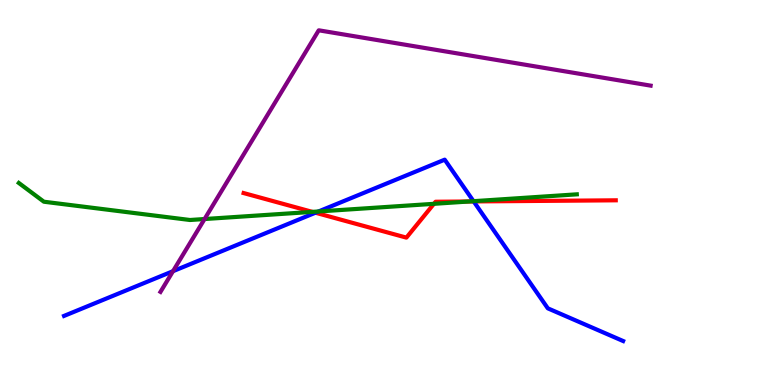[{'lines': ['blue', 'red'], 'intersections': [{'x': 4.07, 'y': 4.47}, {'x': 6.11, 'y': 4.77}]}, {'lines': ['green', 'red'], 'intersections': [{'x': 4.03, 'y': 4.5}, {'x': 5.6, 'y': 4.71}, {'x': 6.05, 'y': 4.77}]}, {'lines': ['purple', 'red'], 'intersections': []}, {'lines': ['blue', 'green'], 'intersections': [{'x': 4.11, 'y': 4.51}, {'x': 6.11, 'y': 4.77}]}, {'lines': ['blue', 'purple'], 'intersections': [{'x': 2.23, 'y': 2.96}]}, {'lines': ['green', 'purple'], 'intersections': [{'x': 2.64, 'y': 4.31}]}]